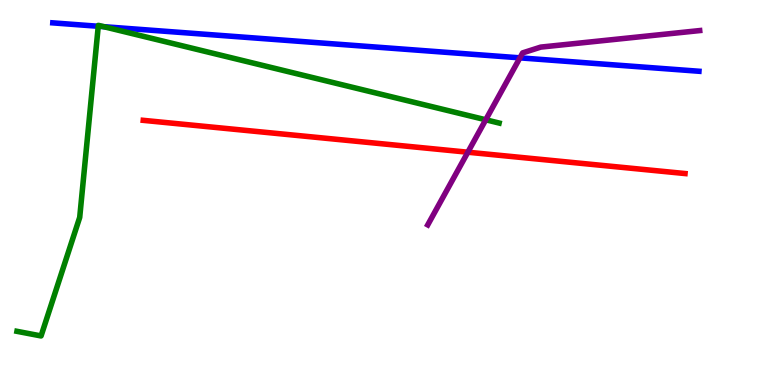[{'lines': ['blue', 'red'], 'intersections': []}, {'lines': ['green', 'red'], 'intersections': []}, {'lines': ['purple', 'red'], 'intersections': [{'x': 6.04, 'y': 6.05}]}, {'lines': ['blue', 'green'], 'intersections': [{'x': 1.27, 'y': 9.32}, {'x': 1.34, 'y': 9.31}]}, {'lines': ['blue', 'purple'], 'intersections': [{'x': 6.71, 'y': 8.5}]}, {'lines': ['green', 'purple'], 'intersections': [{'x': 6.27, 'y': 6.89}]}]